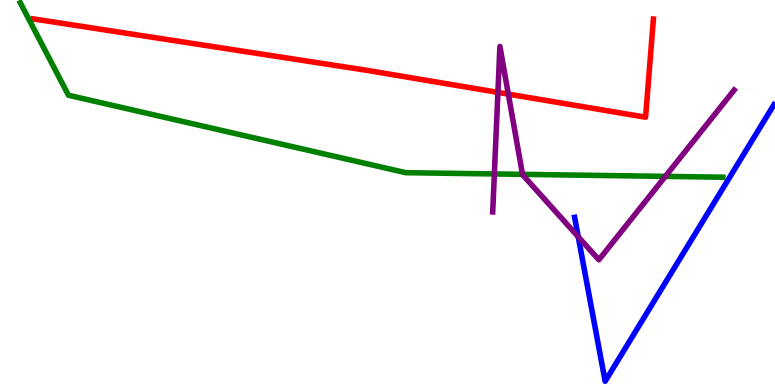[{'lines': ['blue', 'red'], 'intersections': []}, {'lines': ['green', 'red'], 'intersections': []}, {'lines': ['purple', 'red'], 'intersections': [{'x': 6.42, 'y': 7.6}, {'x': 6.56, 'y': 7.56}]}, {'lines': ['blue', 'green'], 'intersections': []}, {'lines': ['blue', 'purple'], 'intersections': [{'x': 7.46, 'y': 3.85}]}, {'lines': ['green', 'purple'], 'intersections': [{'x': 6.38, 'y': 5.48}, {'x': 6.74, 'y': 5.47}, {'x': 8.59, 'y': 5.42}]}]